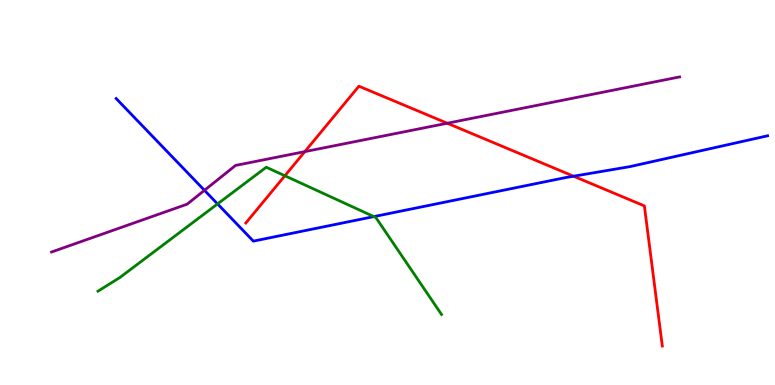[{'lines': ['blue', 'red'], 'intersections': [{'x': 7.4, 'y': 5.42}]}, {'lines': ['green', 'red'], 'intersections': [{'x': 3.68, 'y': 5.43}]}, {'lines': ['purple', 'red'], 'intersections': [{'x': 3.93, 'y': 6.06}, {'x': 5.77, 'y': 6.8}]}, {'lines': ['blue', 'green'], 'intersections': [{'x': 2.81, 'y': 4.7}, {'x': 4.82, 'y': 4.37}]}, {'lines': ['blue', 'purple'], 'intersections': [{'x': 2.64, 'y': 5.06}]}, {'lines': ['green', 'purple'], 'intersections': []}]